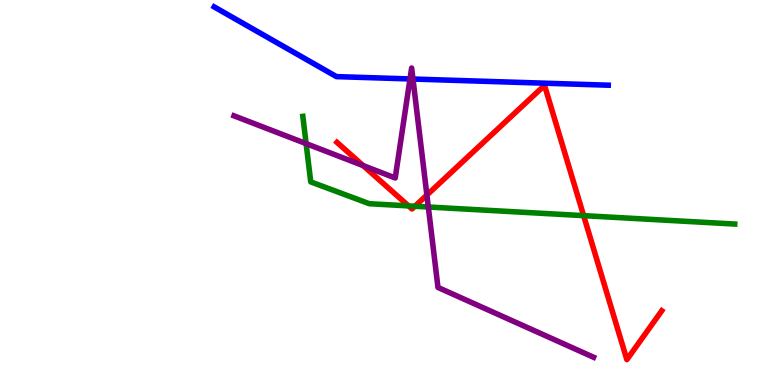[{'lines': ['blue', 'red'], 'intersections': []}, {'lines': ['green', 'red'], 'intersections': [{'x': 5.27, 'y': 4.65}, {'x': 5.35, 'y': 4.64}, {'x': 7.53, 'y': 4.4}]}, {'lines': ['purple', 'red'], 'intersections': [{'x': 4.69, 'y': 5.7}, {'x': 5.51, 'y': 4.93}]}, {'lines': ['blue', 'green'], 'intersections': []}, {'lines': ['blue', 'purple'], 'intersections': [{'x': 5.29, 'y': 7.95}, {'x': 5.33, 'y': 7.95}]}, {'lines': ['green', 'purple'], 'intersections': [{'x': 3.95, 'y': 6.27}, {'x': 5.53, 'y': 4.62}]}]